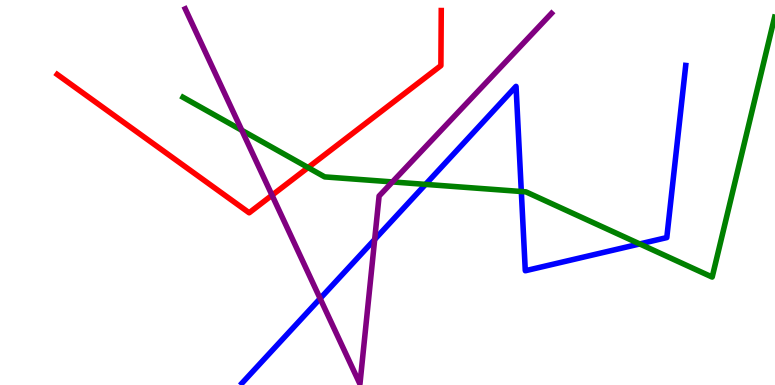[{'lines': ['blue', 'red'], 'intersections': []}, {'lines': ['green', 'red'], 'intersections': [{'x': 3.98, 'y': 5.65}]}, {'lines': ['purple', 'red'], 'intersections': [{'x': 3.51, 'y': 4.93}]}, {'lines': ['blue', 'green'], 'intersections': [{'x': 5.49, 'y': 5.21}, {'x': 6.73, 'y': 5.03}, {'x': 8.25, 'y': 3.66}]}, {'lines': ['blue', 'purple'], 'intersections': [{'x': 4.13, 'y': 2.25}, {'x': 4.83, 'y': 3.78}]}, {'lines': ['green', 'purple'], 'intersections': [{'x': 3.12, 'y': 6.62}, {'x': 5.06, 'y': 5.27}]}]